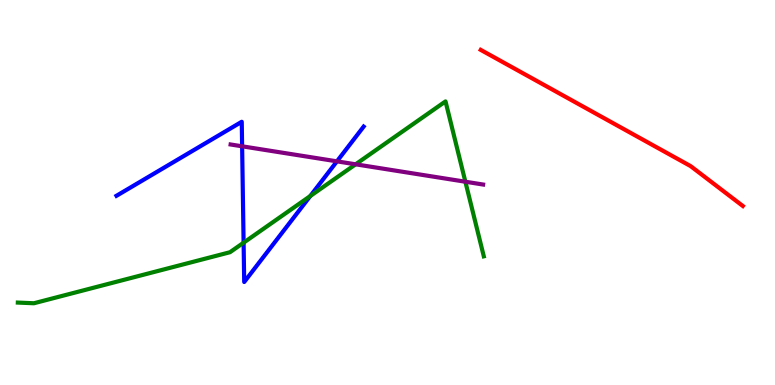[{'lines': ['blue', 'red'], 'intersections': []}, {'lines': ['green', 'red'], 'intersections': []}, {'lines': ['purple', 'red'], 'intersections': []}, {'lines': ['blue', 'green'], 'intersections': [{'x': 3.14, 'y': 3.7}, {'x': 4.0, 'y': 4.91}]}, {'lines': ['blue', 'purple'], 'intersections': [{'x': 3.12, 'y': 6.2}, {'x': 4.35, 'y': 5.81}]}, {'lines': ['green', 'purple'], 'intersections': [{'x': 4.59, 'y': 5.73}, {'x': 6.0, 'y': 5.28}]}]